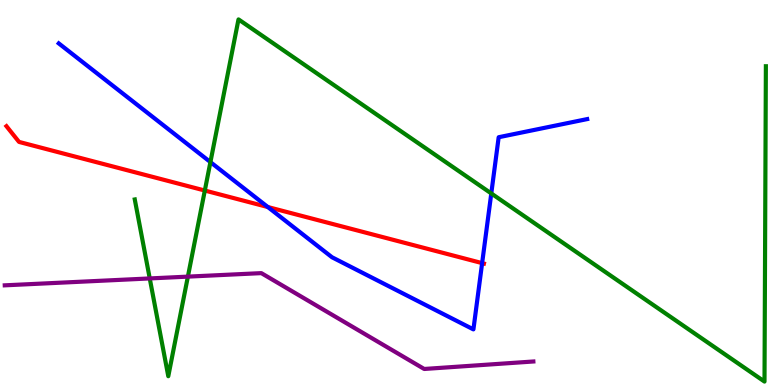[{'lines': ['blue', 'red'], 'intersections': [{'x': 3.46, 'y': 4.62}, {'x': 6.22, 'y': 3.17}]}, {'lines': ['green', 'red'], 'intersections': [{'x': 2.64, 'y': 5.05}]}, {'lines': ['purple', 'red'], 'intersections': []}, {'lines': ['blue', 'green'], 'intersections': [{'x': 2.72, 'y': 5.79}, {'x': 6.34, 'y': 4.98}]}, {'lines': ['blue', 'purple'], 'intersections': []}, {'lines': ['green', 'purple'], 'intersections': [{'x': 1.93, 'y': 2.77}, {'x': 2.42, 'y': 2.82}]}]